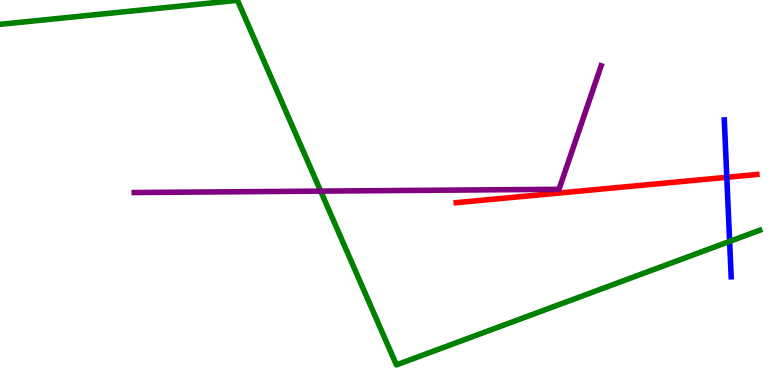[{'lines': ['blue', 'red'], 'intersections': [{'x': 9.38, 'y': 5.39}]}, {'lines': ['green', 'red'], 'intersections': []}, {'lines': ['purple', 'red'], 'intersections': []}, {'lines': ['blue', 'green'], 'intersections': [{'x': 9.41, 'y': 3.73}]}, {'lines': ['blue', 'purple'], 'intersections': []}, {'lines': ['green', 'purple'], 'intersections': [{'x': 4.14, 'y': 5.04}]}]